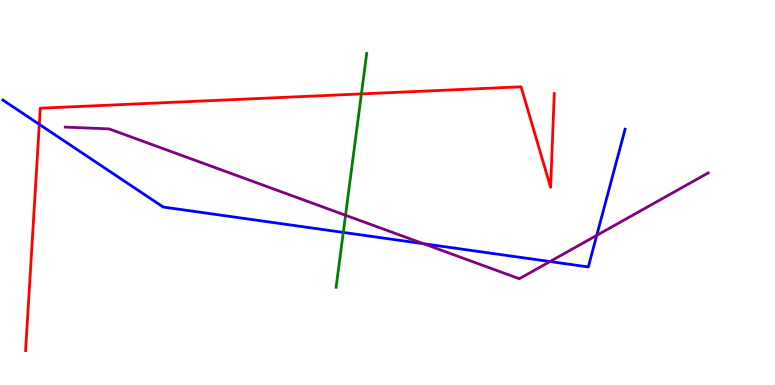[{'lines': ['blue', 'red'], 'intersections': [{'x': 0.507, 'y': 6.77}]}, {'lines': ['green', 'red'], 'intersections': [{'x': 4.66, 'y': 7.56}]}, {'lines': ['purple', 'red'], 'intersections': []}, {'lines': ['blue', 'green'], 'intersections': [{'x': 4.43, 'y': 3.96}]}, {'lines': ['blue', 'purple'], 'intersections': [{'x': 5.46, 'y': 3.67}, {'x': 7.1, 'y': 3.21}, {'x': 7.7, 'y': 3.89}]}, {'lines': ['green', 'purple'], 'intersections': [{'x': 4.46, 'y': 4.41}]}]